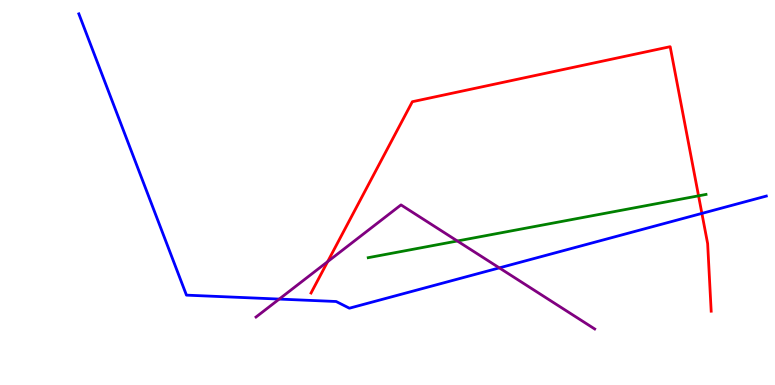[{'lines': ['blue', 'red'], 'intersections': [{'x': 9.06, 'y': 4.46}]}, {'lines': ['green', 'red'], 'intersections': [{'x': 9.01, 'y': 4.91}]}, {'lines': ['purple', 'red'], 'intersections': [{'x': 4.23, 'y': 3.2}]}, {'lines': ['blue', 'green'], 'intersections': []}, {'lines': ['blue', 'purple'], 'intersections': [{'x': 3.6, 'y': 2.23}, {'x': 6.44, 'y': 3.04}]}, {'lines': ['green', 'purple'], 'intersections': [{'x': 5.9, 'y': 3.74}]}]